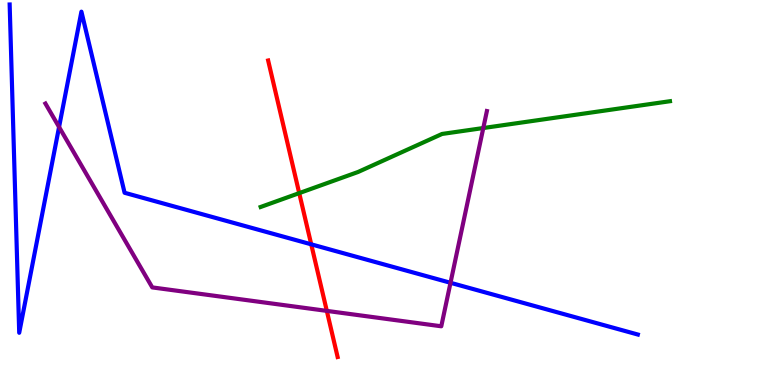[{'lines': ['blue', 'red'], 'intersections': [{'x': 4.02, 'y': 3.65}]}, {'lines': ['green', 'red'], 'intersections': [{'x': 3.86, 'y': 4.98}]}, {'lines': ['purple', 'red'], 'intersections': [{'x': 4.22, 'y': 1.92}]}, {'lines': ['blue', 'green'], 'intersections': []}, {'lines': ['blue', 'purple'], 'intersections': [{'x': 0.762, 'y': 6.7}, {'x': 5.81, 'y': 2.65}]}, {'lines': ['green', 'purple'], 'intersections': [{'x': 6.24, 'y': 6.67}]}]